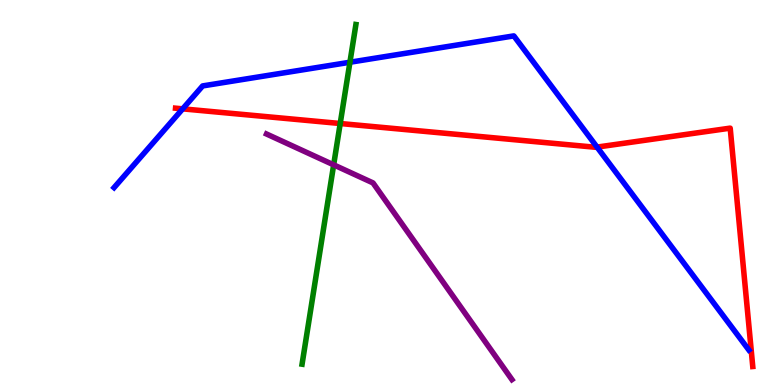[{'lines': ['blue', 'red'], 'intersections': [{'x': 2.36, 'y': 7.17}, {'x': 7.7, 'y': 6.18}]}, {'lines': ['green', 'red'], 'intersections': [{'x': 4.39, 'y': 6.79}]}, {'lines': ['purple', 'red'], 'intersections': []}, {'lines': ['blue', 'green'], 'intersections': [{'x': 4.52, 'y': 8.38}]}, {'lines': ['blue', 'purple'], 'intersections': []}, {'lines': ['green', 'purple'], 'intersections': [{'x': 4.31, 'y': 5.72}]}]